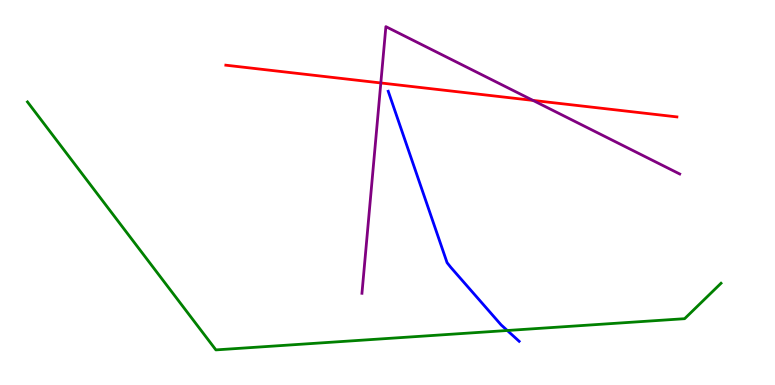[{'lines': ['blue', 'red'], 'intersections': []}, {'lines': ['green', 'red'], 'intersections': []}, {'lines': ['purple', 'red'], 'intersections': [{'x': 4.91, 'y': 7.85}, {'x': 6.88, 'y': 7.39}]}, {'lines': ['blue', 'green'], 'intersections': [{'x': 6.55, 'y': 1.42}]}, {'lines': ['blue', 'purple'], 'intersections': []}, {'lines': ['green', 'purple'], 'intersections': []}]